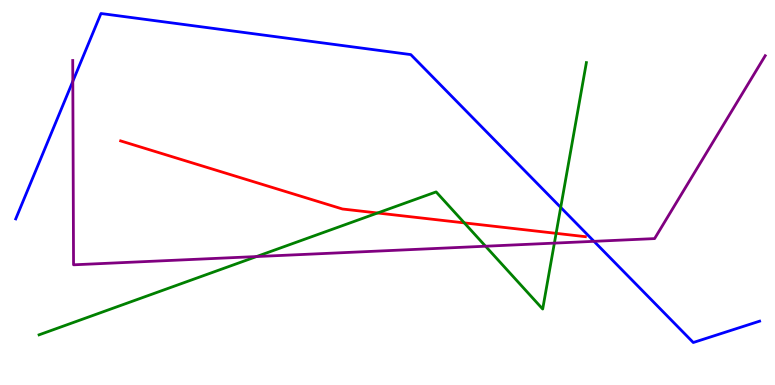[{'lines': ['blue', 'red'], 'intersections': []}, {'lines': ['green', 'red'], 'intersections': [{'x': 4.87, 'y': 4.47}, {'x': 5.99, 'y': 4.21}, {'x': 7.18, 'y': 3.94}]}, {'lines': ['purple', 'red'], 'intersections': []}, {'lines': ['blue', 'green'], 'intersections': [{'x': 7.23, 'y': 4.61}]}, {'lines': ['blue', 'purple'], 'intersections': [{'x': 0.94, 'y': 7.89}, {'x': 7.66, 'y': 3.73}]}, {'lines': ['green', 'purple'], 'intersections': [{'x': 3.31, 'y': 3.34}, {'x': 6.27, 'y': 3.6}, {'x': 7.15, 'y': 3.69}]}]